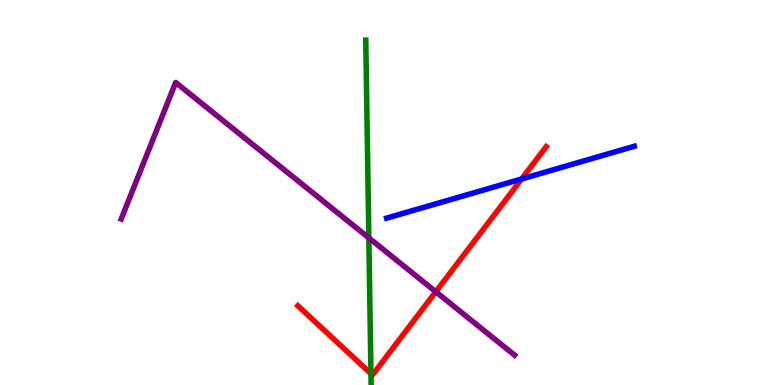[{'lines': ['blue', 'red'], 'intersections': [{'x': 6.73, 'y': 5.35}]}, {'lines': ['green', 'red'], 'intersections': [{'x': 4.79, 'y': 0.294}]}, {'lines': ['purple', 'red'], 'intersections': [{'x': 5.62, 'y': 2.42}]}, {'lines': ['blue', 'green'], 'intersections': []}, {'lines': ['blue', 'purple'], 'intersections': []}, {'lines': ['green', 'purple'], 'intersections': [{'x': 4.76, 'y': 3.82}]}]